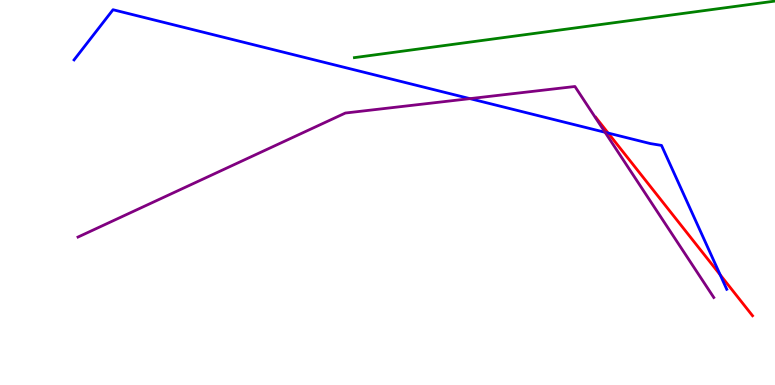[{'lines': ['blue', 'red'], 'intersections': [{'x': 7.85, 'y': 6.54}, {'x': 9.29, 'y': 2.86}]}, {'lines': ['green', 'red'], 'intersections': []}, {'lines': ['purple', 'red'], 'intersections': []}, {'lines': ['blue', 'green'], 'intersections': []}, {'lines': ['blue', 'purple'], 'intersections': [{'x': 6.06, 'y': 7.44}, {'x': 7.81, 'y': 6.56}]}, {'lines': ['green', 'purple'], 'intersections': []}]